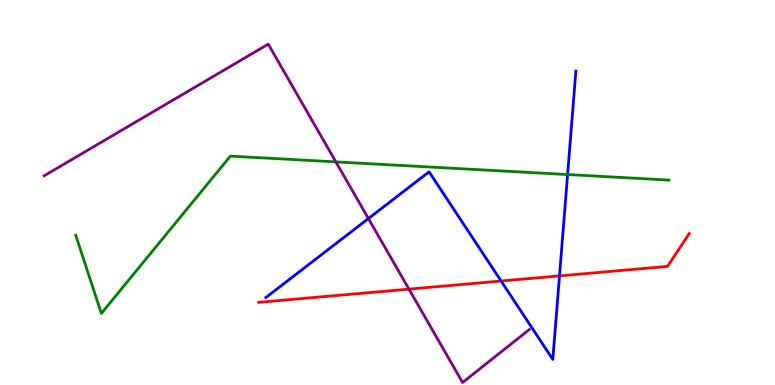[{'lines': ['blue', 'red'], 'intersections': [{'x': 6.47, 'y': 2.7}, {'x': 7.22, 'y': 2.83}]}, {'lines': ['green', 'red'], 'intersections': []}, {'lines': ['purple', 'red'], 'intersections': [{'x': 5.28, 'y': 2.49}]}, {'lines': ['blue', 'green'], 'intersections': [{'x': 7.32, 'y': 5.47}]}, {'lines': ['blue', 'purple'], 'intersections': [{'x': 4.75, 'y': 4.32}]}, {'lines': ['green', 'purple'], 'intersections': [{'x': 4.33, 'y': 5.8}]}]